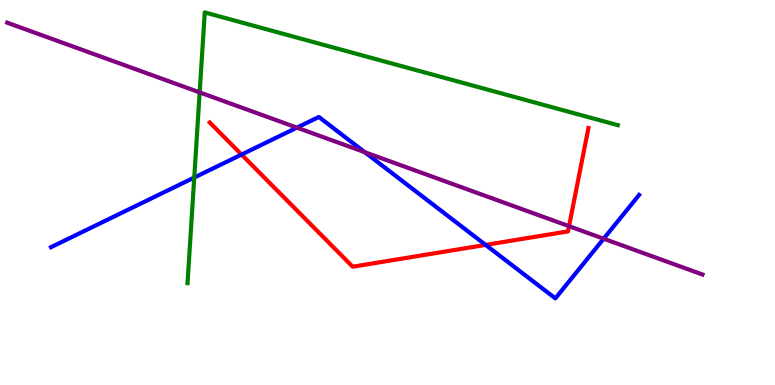[{'lines': ['blue', 'red'], 'intersections': [{'x': 3.12, 'y': 5.99}, {'x': 6.27, 'y': 3.64}]}, {'lines': ['green', 'red'], 'intersections': []}, {'lines': ['purple', 'red'], 'intersections': [{'x': 7.34, 'y': 4.13}]}, {'lines': ['blue', 'green'], 'intersections': [{'x': 2.51, 'y': 5.39}]}, {'lines': ['blue', 'purple'], 'intersections': [{'x': 3.83, 'y': 6.69}, {'x': 4.71, 'y': 6.05}, {'x': 7.79, 'y': 3.8}]}, {'lines': ['green', 'purple'], 'intersections': [{'x': 2.58, 'y': 7.6}]}]